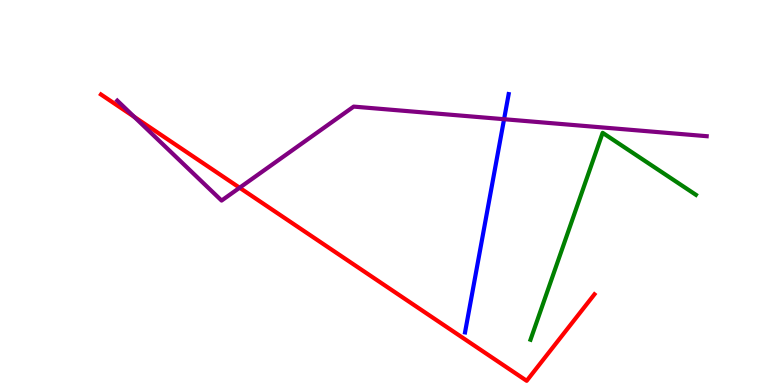[{'lines': ['blue', 'red'], 'intersections': []}, {'lines': ['green', 'red'], 'intersections': []}, {'lines': ['purple', 'red'], 'intersections': [{'x': 1.73, 'y': 6.97}, {'x': 3.09, 'y': 5.12}]}, {'lines': ['blue', 'green'], 'intersections': []}, {'lines': ['blue', 'purple'], 'intersections': [{'x': 6.5, 'y': 6.9}]}, {'lines': ['green', 'purple'], 'intersections': []}]